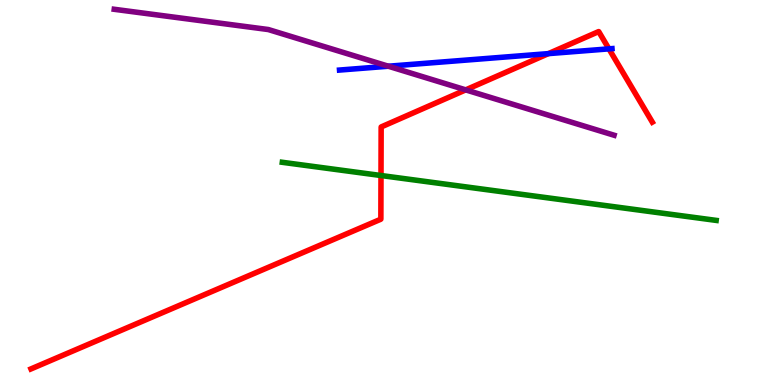[{'lines': ['blue', 'red'], 'intersections': [{'x': 7.08, 'y': 8.61}, {'x': 7.86, 'y': 8.73}]}, {'lines': ['green', 'red'], 'intersections': [{'x': 4.92, 'y': 5.44}]}, {'lines': ['purple', 'red'], 'intersections': [{'x': 6.01, 'y': 7.67}]}, {'lines': ['blue', 'green'], 'intersections': []}, {'lines': ['blue', 'purple'], 'intersections': [{'x': 5.01, 'y': 8.28}]}, {'lines': ['green', 'purple'], 'intersections': []}]